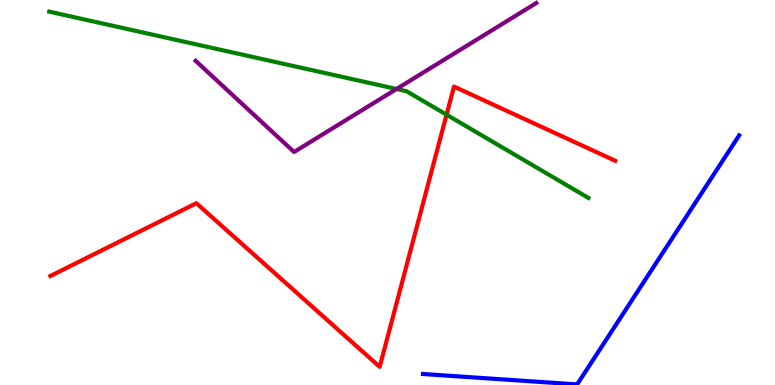[{'lines': ['blue', 'red'], 'intersections': []}, {'lines': ['green', 'red'], 'intersections': [{'x': 5.76, 'y': 7.02}]}, {'lines': ['purple', 'red'], 'intersections': []}, {'lines': ['blue', 'green'], 'intersections': []}, {'lines': ['blue', 'purple'], 'intersections': []}, {'lines': ['green', 'purple'], 'intersections': [{'x': 5.12, 'y': 7.69}]}]